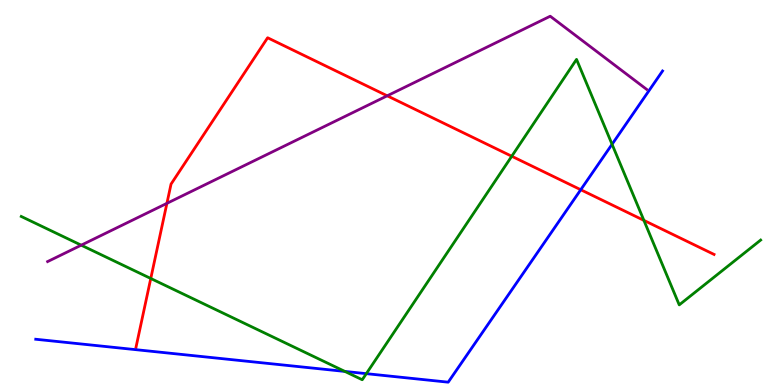[{'lines': ['blue', 'red'], 'intersections': [{'x': 7.49, 'y': 5.07}]}, {'lines': ['green', 'red'], 'intersections': [{'x': 1.95, 'y': 2.77}, {'x': 6.6, 'y': 5.94}, {'x': 8.31, 'y': 4.28}]}, {'lines': ['purple', 'red'], 'intersections': [{'x': 2.15, 'y': 4.72}, {'x': 5.0, 'y': 7.51}]}, {'lines': ['blue', 'green'], 'intersections': [{'x': 4.45, 'y': 0.353}, {'x': 4.73, 'y': 0.295}, {'x': 7.9, 'y': 6.25}]}, {'lines': ['blue', 'purple'], 'intersections': []}, {'lines': ['green', 'purple'], 'intersections': [{'x': 1.05, 'y': 3.63}]}]